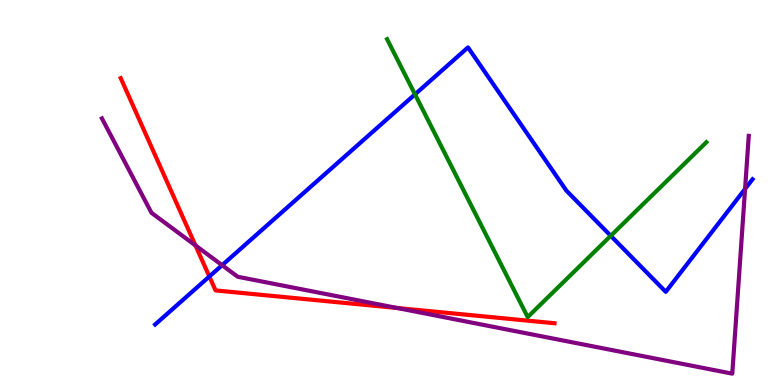[{'lines': ['blue', 'red'], 'intersections': [{'x': 2.7, 'y': 2.82}]}, {'lines': ['green', 'red'], 'intersections': []}, {'lines': ['purple', 'red'], 'intersections': [{'x': 2.52, 'y': 3.63}, {'x': 5.13, 'y': 2.0}]}, {'lines': ['blue', 'green'], 'intersections': [{'x': 5.35, 'y': 7.55}, {'x': 7.88, 'y': 3.87}]}, {'lines': ['blue', 'purple'], 'intersections': [{'x': 2.87, 'y': 3.11}, {'x': 9.61, 'y': 5.09}]}, {'lines': ['green', 'purple'], 'intersections': []}]